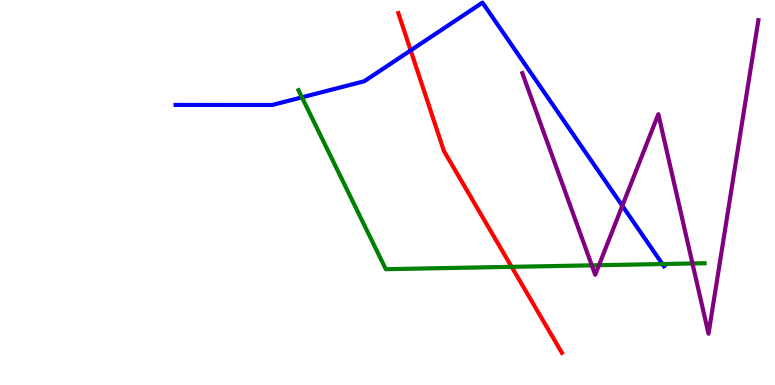[{'lines': ['blue', 'red'], 'intersections': [{'x': 5.3, 'y': 8.69}]}, {'lines': ['green', 'red'], 'intersections': [{'x': 6.6, 'y': 3.07}]}, {'lines': ['purple', 'red'], 'intersections': []}, {'lines': ['blue', 'green'], 'intersections': [{'x': 3.9, 'y': 7.47}, {'x': 8.55, 'y': 3.14}]}, {'lines': ['blue', 'purple'], 'intersections': [{'x': 8.03, 'y': 4.66}]}, {'lines': ['green', 'purple'], 'intersections': [{'x': 7.64, 'y': 3.11}, {'x': 7.73, 'y': 3.11}, {'x': 8.94, 'y': 3.16}]}]